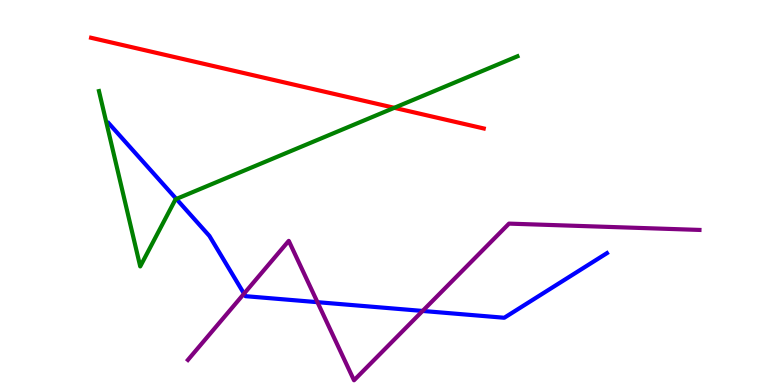[{'lines': ['blue', 'red'], 'intersections': []}, {'lines': ['green', 'red'], 'intersections': [{'x': 5.09, 'y': 7.2}]}, {'lines': ['purple', 'red'], 'intersections': []}, {'lines': ['blue', 'green'], 'intersections': [{'x': 2.28, 'y': 4.83}]}, {'lines': ['blue', 'purple'], 'intersections': [{'x': 3.15, 'y': 2.37}, {'x': 4.1, 'y': 2.15}, {'x': 5.45, 'y': 1.92}]}, {'lines': ['green', 'purple'], 'intersections': []}]